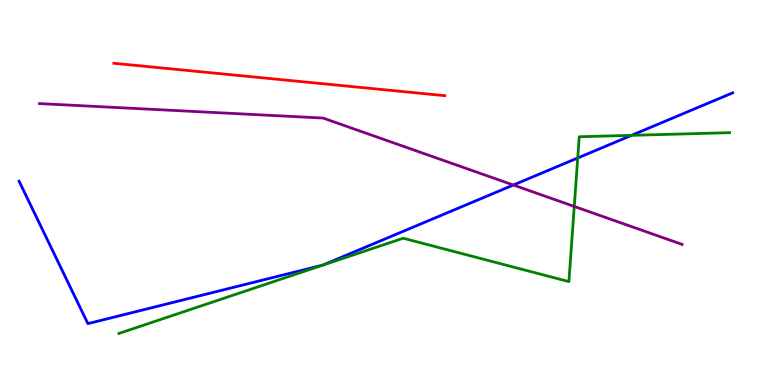[{'lines': ['blue', 'red'], 'intersections': []}, {'lines': ['green', 'red'], 'intersections': []}, {'lines': ['purple', 'red'], 'intersections': []}, {'lines': ['blue', 'green'], 'intersections': [{'x': 7.45, 'y': 5.9}, {'x': 8.15, 'y': 6.48}]}, {'lines': ['blue', 'purple'], 'intersections': [{'x': 6.62, 'y': 5.19}]}, {'lines': ['green', 'purple'], 'intersections': [{'x': 7.41, 'y': 4.64}]}]